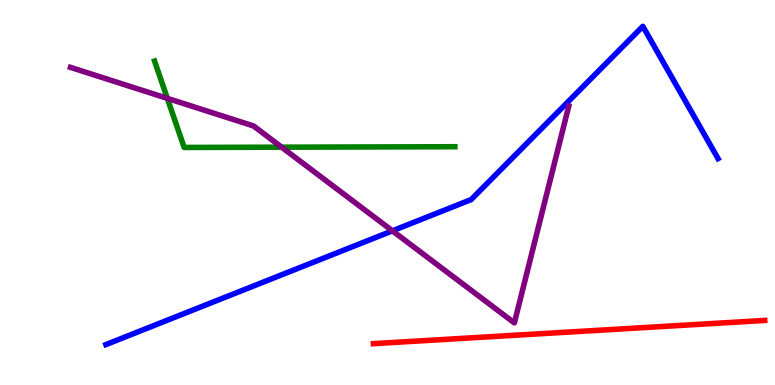[{'lines': ['blue', 'red'], 'intersections': []}, {'lines': ['green', 'red'], 'intersections': []}, {'lines': ['purple', 'red'], 'intersections': []}, {'lines': ['blue', 'green'], 'intersections': []}, {'lines': ['blue', 'purple'], 'intersections': [{'x': 5.06, 'y': 4.0}]}, {'lines': ['green', 'purple'], 'intersections': [{'x': 2.16, 'y': 7.45}, {'x': 3.63, 'y': 6.18}]}]